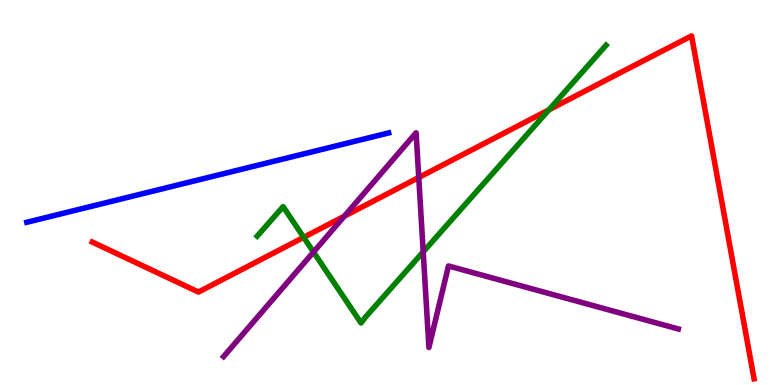[{'lines': ['blue', 'red'], 'intersections': []}, {'lines': ['green', 'red'], 'intersections': [{'x': 3.92, 'y': 3.84}, {'x': 7.08, 'y': 7.15}]}, {'lines': ['purple', 'red'], 'intersections': [{'x': 4.44, 'y': 4.38}, {'x': 5.4, 'y': 5.39}]}, {'lines': ['blue', 'green'], 'intersections': []}, {'lines': ['blue', 'purple'], 'intersections': []}, {'lines': ['green', 'purple'], 'intersections': [{'x': 4.05, 'y': 3.45}, {'x': 5.46, 'y': 3.46}]}]